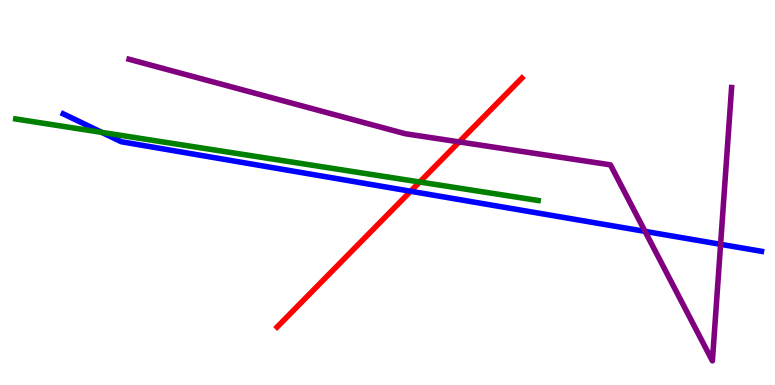[{'lines': ['blue', 'red'], 'intersections': [{'x': 5.3, 'y': 5.03}]}, {'lines': ['green', 'red'], 'intersections': [{'x': 5.42, 'y': 5.27}]}, {'lines': ['purple', 'red'], 'intersections': [{'x': 5.92, 'y': 6.31}]}, {'lines': ['blue', 'green'], 'intersections': [{'x': 1.31, 'y': 6.56}]}, {'lines': ['blue', 'purple'], 'intersections': [{'x': 8.32, 'y': 3.99}, {'x': 9.3, 'y': 3.65}]}, {'lines': ['green', 'purple'], 'intersections': []}]